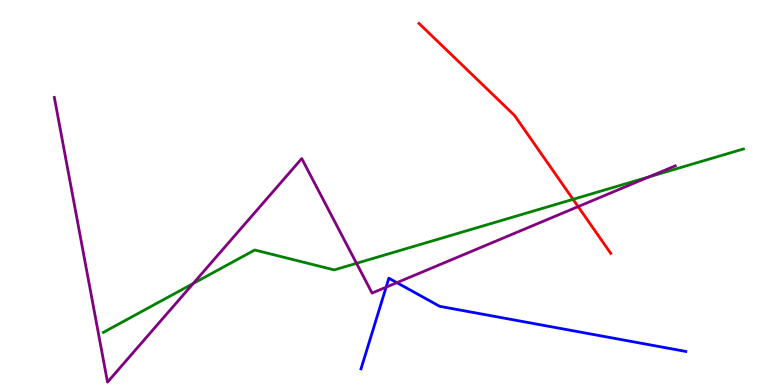[{'lines': ['blue', 'red'], 'intersections': []}, {'lines': ['green', 'red'], 'intersections': [{'x': 7.39, 'y': 4.82}]}, {'lines': ['purple', 'red'], 'intersections': [{'x': 7.46, 'y': 4.63}]}, {'lines': ['blue', 'green'], 'intersections': []}, {'lines': ['blue', 'purple'], 'intersections': [{'x': 4.98, 'y': 2.54}, {'x': 5.12, 'y': 2.66}]}, {'lines': ['green', 'purple'], 'intersections': [{'x': 2.49, 'y': 2.64}, {'x': 4.6, 'y': 3.16}, {'x': 8.37, 'y': 5.41}]}]